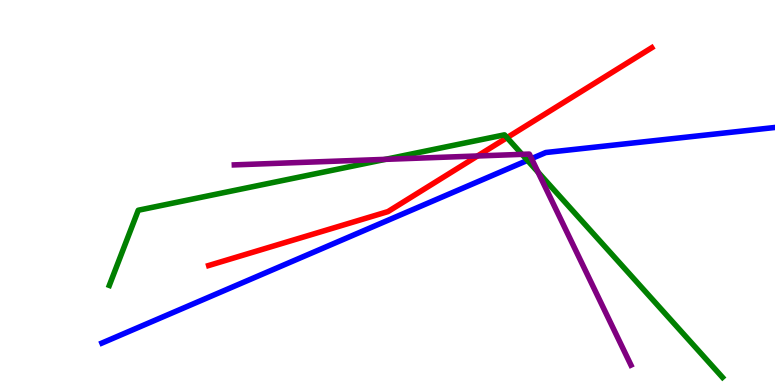[{'lines': ['blue', 'red'], 'intersections': []}, {'lines': ['green', 'red'], 'intersections': [{'x': 6.54, 'y': 6.42}]}, {'lines': ['purple', 'red'], 'intersections': [{'x': 6.16, 'y': 5.95}]}, {'lines': ['blue', 'green'], 'intersections': [{'x': 6.81, 'y': 5.83}]}, {'lines': ['blue', 'purple'], 'intersections': [{'x': 6.86, 'y': 5.88}]}, {'lines': ['green', 'purple'], 'intersections': [{'x': 4.97, 'y': 5.86}, {'x': 6.74, 'y': 5.99}, {'x': 6.94, 'y': 5.53}]}]